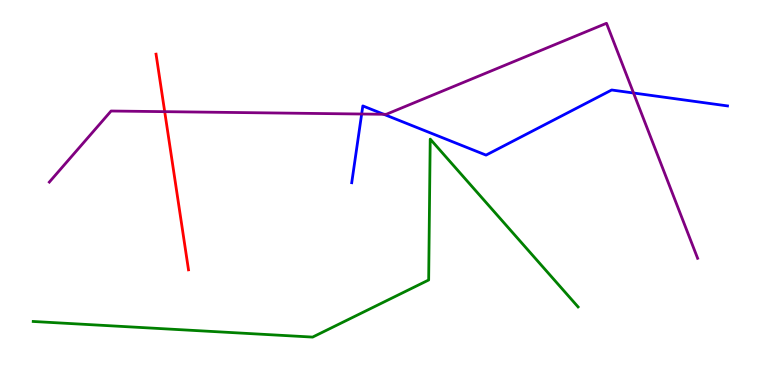[{'lines': ['blue', 'red'], 'intersections': []}, {'lines': ['green', 'red'], 'intersections': []}, {'lines': ['purple', 'red'], 'intersections': [{'x': 2.13, 'y': 7.1}]}, {'lines': ['blue', 'green'], 'intersections': []}, {'lines': ['blue', 'purple'], 'intersections': [{'x': 4.67, 'y': 7.04}, {'x': 4.95, 'y': 7.03}, {'x': 8.17, 'y': 7.58}]}, {'lines': ['green', 'purple'], 'intersections': []}]